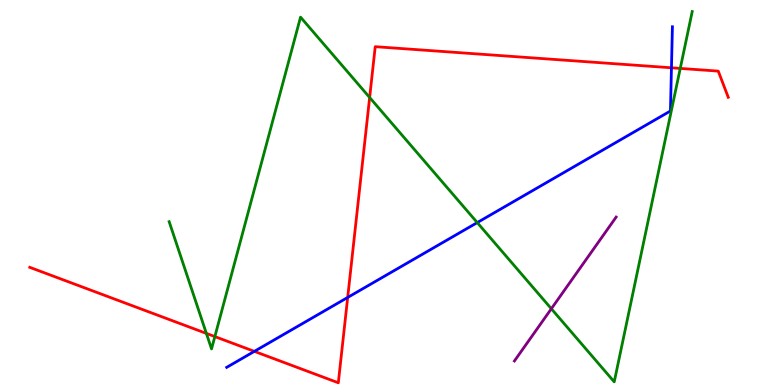[{'lines': ['blue', 'red'], 'intersections': [{'x': 3.28, 'y': 0.874}, {'x': 4.49, 'y': 2.27}, {'x': 8.66, 'y': 8.24}]}, {'lines': ['green', 'red'], 'intersections': [{'x': 2.66, 'y': 1.34}, {'x': 2.77, 'y': 1.26}, {'x': 4.77, 'y': 7.47}, {'x': 8.78, 'y': 8.22}]}, {'lines': ['purple', 'red'], 'intersections': []}, {'lines': ['blue', 'green'], 'intersections': [{'x': 6.16, 'y': 4.22}]}, {'lines': ['blue', 'purple'], 'intersections': []}, {'lines': ['green', 'purple'], 'intersections': [{'x': 7.11, 'y': 1.98}]}]